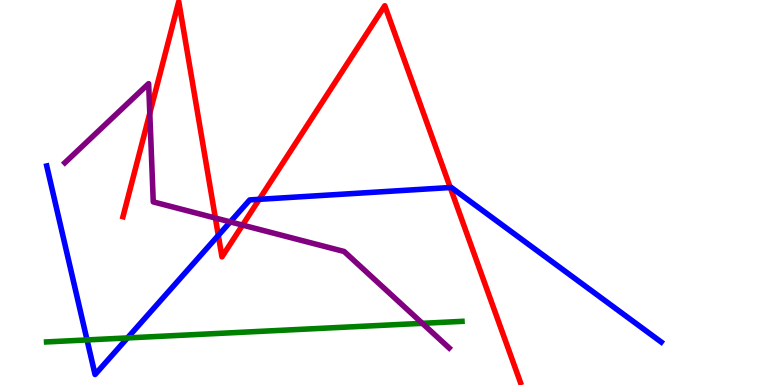[{'lines': ['blue', 'red'], 'intersections': [{'x': 2.82, 'y': 3.89}, {'x': 3.35, 'y': 4.82}, {'x': 5.81, 'y': 5.13}]}, {'lines': ['green', 'red'], 'intersections': []}, {'lines': ['purple', 'red'], 'intersections': [{'x': 1.93, 'y': 7.06}, {'x': 2.78, 'y': 4.34}, {'x': 3.13, 'y': 4.15}]}, {'lines': ['blue', 'green'], 'intersections': [{'x': 1.12, 'y': 1.17}, {'x': 1.64, 'y': 1.22}]}, {'lines': ['blue', 'purple'], 'intersections': [{'x': 2.97, 'y': 4.24}]}, {'lines': ['green', 'purple'], 'intersections': [{'x': 5.45, 'y': 1.6}]}]